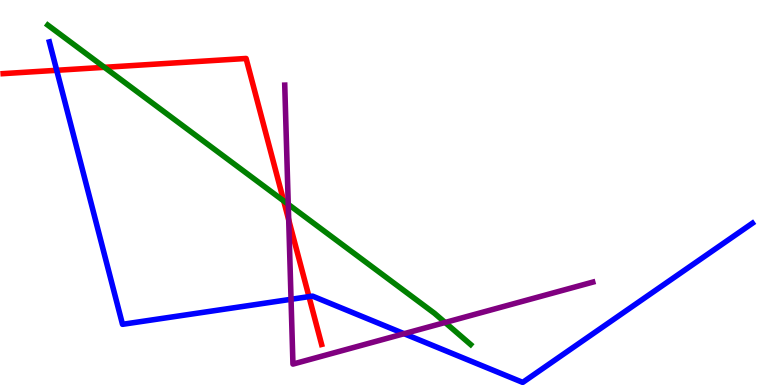[{'lines': ['blue', 'red'], 'intersections': [{'x': 0.732, 'y': 8.17}, {'x': 3.99, 'y': 2.3}]}, {'lines': ['green', 'red'], 'intersections': [{'x': 1.35, 'y': 8.25}, {'x': 3.66, 'y': 4.78}]}, {'lines': ['purple', 'red'], 'intersections': [{'x': 3.73, 'y': 4.29}]}, {'lines': ['blue', 'green'], 'intersections': []}, {'lines': ['blue', 'purple'], 'intersections': [{'x': 3.76, 'y': 2.23}, {'x': 5.21, 'y': 1.33}]}, {'lines': ['green', 'purple'], 'intersections': [{'x': 3.72, 'y': 4.69}, {'x': 5.74, 'y': 1.62}]}]